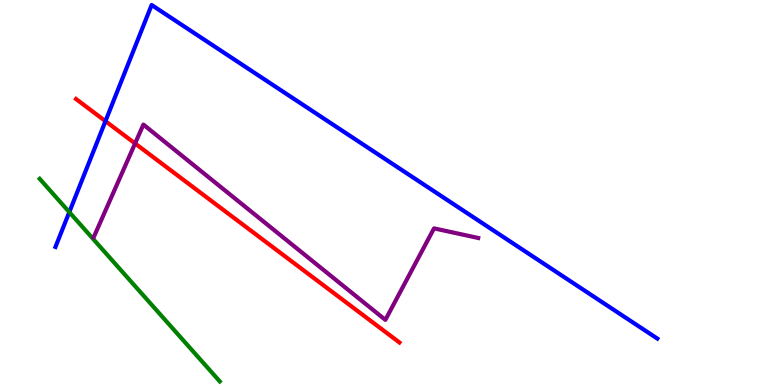[{'lines': ['blue', 'red'], 'intersections': [{'x': 1.36, 'y': 6.85}]}, {'lines': ['green', 'red'], 'intersections': []}, {'lines': ['purple', 'red'], 'intersections': [{'x': 1.74, 'y': 6.27}]}, {'lines': ['blue', 'green'], 'intersections': [{'x': 0.894, 'y': 4.49}]}, {'lines': ['blue', 'purple'], 'intersections': []}, {'lines': ['green', 'purple'], 'intersections': []}]